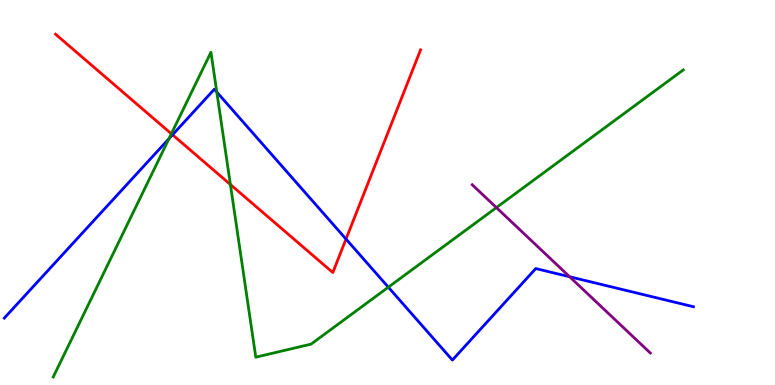[{'lines': ['blue', 'red'], 'intersections': [{'x': 2.23, 'y': 6.5}, {'x': 4.46, 'y': 3.79}]}, {'lines': ['green', 'red'], 'intersections': [{'x': 2.21, 'y': 6.53}, {'x': 2.97, 'y': 5.21}]}, {'lines': ['purple', 'red'], 'intersections': []}, {'lines': ['blue', 'green'], 'intersections': [{'x': 2.18, 'y': 6.4}, {'x': 2.8, 'y': 7.61}, {'x': 5.01, 'y': 2.54}]}, {'lines': ['blue', 'purple'], 'intersections': [{'x': 7.35, 'y': 2.81}]}, {'lines': ['green', 'purple'], 'intersections': [{'x': 6.41, 'y': 4.61}]}]